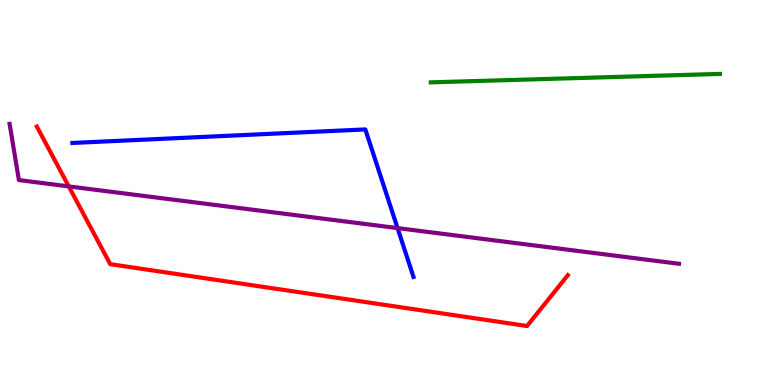[{'lines': ['blue', 'red'], 'intersections': []}, {'lines': ['green', 'red'], 'intersections': []}, {'lines': ['purple', 'red'], 'intersections': [{'x': 0.887, 'y': 5.16}]}, {'lines': ['blue', 'green'], 'intersections': []}, {'lines': ['blue', 'purple'], 'intersections': [{'x': 5.13, 'y': 4.08}]}, {'lines': ['green', 'purple'], 'intersections': []}]